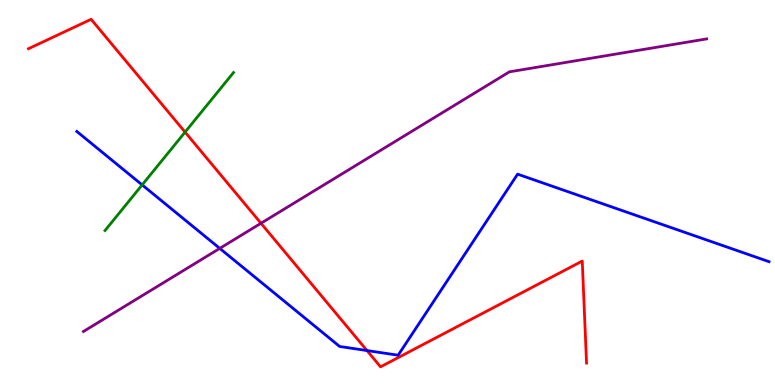[{'lines': ['blue', 'red'], 'intersections': [{'x': 4.74, 'y': 0.895}]}, {'lines': ['green', 'red'], 'intersections': [{'x': 2.39, 'y': 6.57}]}, {'lines': ['purple', 'red'], 'intersections': [{'x': 3.37, 'y': 4.2}]}, {'lines': ['blue', 'green'], 'intersections': [{'x': 1.83, 'y': 5.2}]}, {'lines': ['blue', 'purple'], 'intersections': [{'x': 2.84, 'y': 3.55}]}, {'lines': ['green', 'purple'], 'intersections': []}]